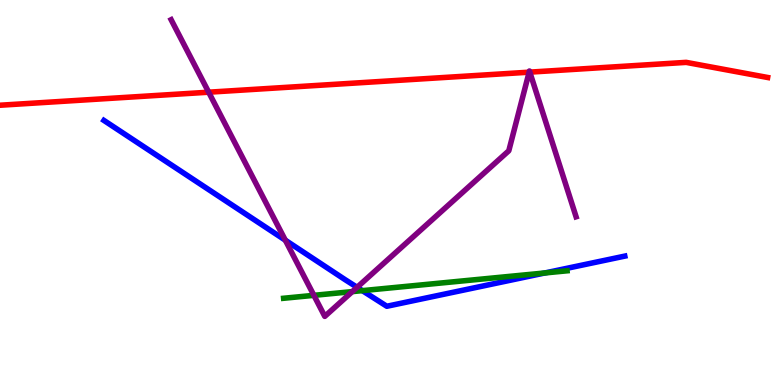[{'lines': ['blue', 'red'], 'intersections': []}, {'lines': ['green', 'red'], 'intersections': []}, {'lines': ['purple', 'red'], 'intersections': [{'x': 2.69, 'y': 7.61}, {'x': 6.83, 'y': 8.13}, {'x': 6.84, 'y': 8.13}]}, {'lines': ['blue', 'green'], 'intersections': [{'x': 4.68, 'y': 2.45}, {'x': 7.03, 'y': 2.91}]}, {'lines': ['blue', 'purple'], 'intersections': [{'x': 3.68, 'y': 3.76}, {'x': 4.61, 'y': 2.54}]}, {'lines': ['green', 'purple'], 'intersections': [{'x': 4.05, 'y': 2.33}, {'x': 4.55, 'y': 2.43}]}]